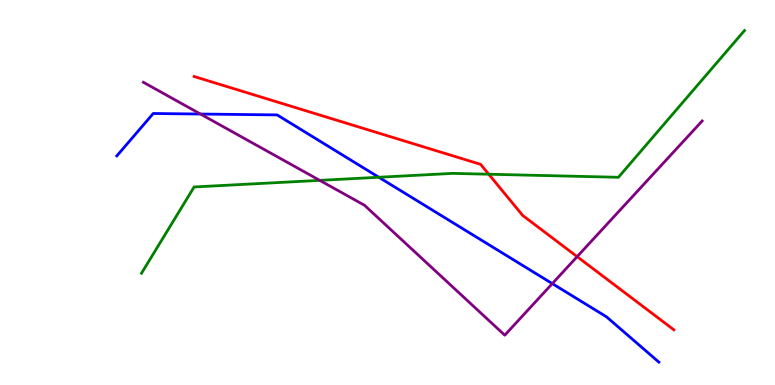[{'lines': ['blue', 'red'], 'intersections': []}, {'lines': ['green', 'red'], 'intersections': [{'x': 6.31, 'y': 5.47}]}, {'lines': ['purple', 'red'], 'intersections': [{'x': 7.45, 'y': 3.33}]}, {'lines': ['blue', 'green'], 'intersections': [{'x': 4.89, 'y': 5.4}]}, {'lines': ['blue', 'purple'], 'intersections': [{'x': 2.59, 'y': 7.04}, {'x': 7.13, 'y': 2.63}]}, {'lines': ['green', 'purple'], 'intersections': [{'x': 4.13, 'y': 5.32}]}]